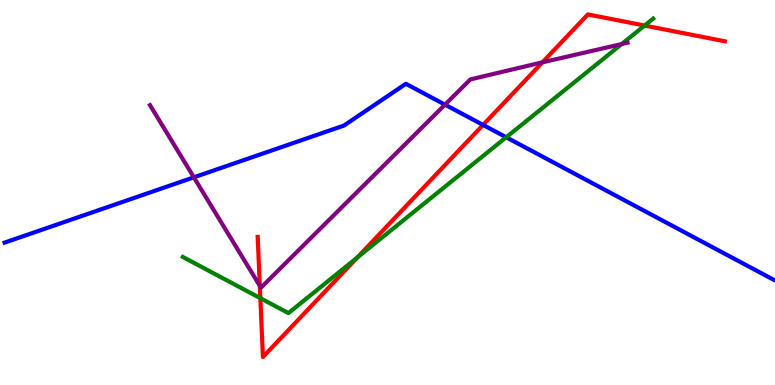[{'lines': ['blue', 'red'], 'intersections': [{'x': 6.23, 'y': 6.76}]}, {'lines': ['green', 'red'], 'intersections': [{'x': 3.36, 'y': 2.26}, {'x': 4.61, 'y': 3.31}, {'x': 8.32, 'y': 9.34}]}, {'lines': ['purple', 'red'], 'intersections': [{'x': 3.35, 'y': 2.58}, {'x': 7.0, 'y': 8.38}]}, {'lines': ['blue', 'green'], 'intersections': [{'x': 6.53, 'y': 6.43}]}, {'lines': ['blue', 'purple'], 'intersections': [{'x': 2.5, 'y': 5.39}, {'x': 5.74, 'y': 7.28}]}, {'lines': ['green', 'purple'], 'intersections': [{'x': 8.02, 'y': 8.86}]}]